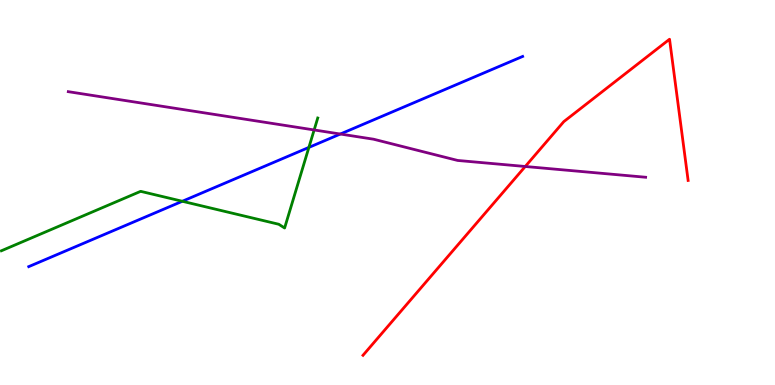[{'lines': ['blue', 'red'], 'intersections': []}, {'lines': ['green', 'red'], 'intersections': []}, {'lines': ['purple', 'red'], 'intersections': [{'x': 6.78, 'y': 5.68}]}, {'lines': ['blue', 'green'], 'intersections': [{'x': 2.35, 'y': 4.77}, {'x': 3.99, 'y': 6.17}]}, {'lines': ['blue', 'purple'], 'intersections': [{'x': 4.39, 'y': 6.52}]}, {'lines': ['green', 'purple'], 'intersections': [{'x': 4.05, 'y': 6.62}]}]